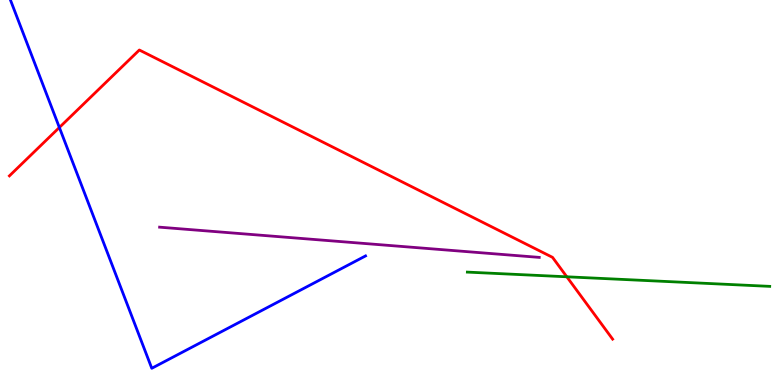[{'lines': ['blue', 'red'], 'intersections': [{'x': 0.766, 'y': 6.69}]}, {'lines': ['green', 'red'], 'intersections': [{'x': 7.31, 'y': 2.81}]}, {'lines': ['purple', 'red'], 'intersections': []}, {'lines': ['blue', 'green'], 'intersections': []}, {'lines': ['blue', 'purple'], 'intersections': []}, {'lines': ['green', 'purple'], 'intersections': []}]